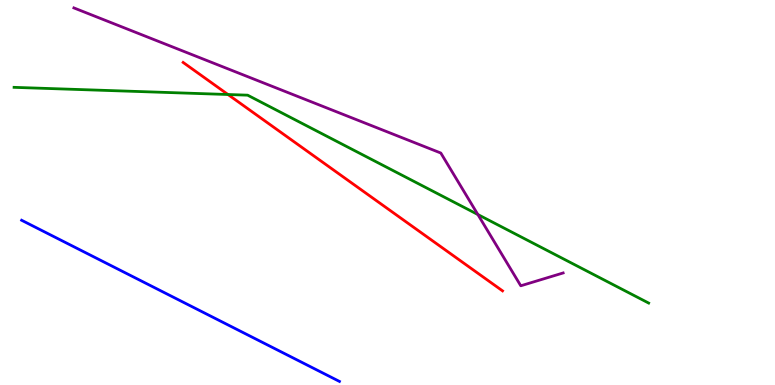[{'lines': ['blue', 'red'], 'intersections': []}, {'lines': ['green', 'red'], 'intersections': [{'x': 2.94, 'y': 7.55}]}, {'lines': ['purple', 'red'], 'intersections': []}, {'lines': ['blue', 'green'], 'intersections': []}, {'lines': ['blue', 'purple'], 'intersections': []}, {'lines': ['green', 'purple'], 'intersections': [{'x': 6.17, 'y': 4.43}]}]